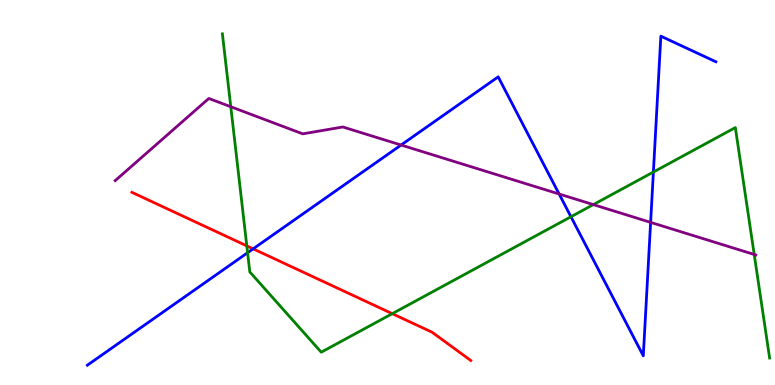[{'lines': ['blue', 'red'], 'intersections': [{'x': 3.27, 'y': 3.54}]}, {'lines': ['green', 'red'], 'intersections': [{'x': 3.18, 'y': 3.61}, {'x': 5.06, 'y': 1.85}]}, {'lines': ['purple', 'red'], 'intersections': []}, {'lines': ['blue', 'green'], 'intersections': [{'x': 3.19, 'y': 3.44}, {'x': 7.37, 'y': 4.37}, {'x': 8.43, 'y': 5.53}]}, {'lines': ['blue', 'purple'], 'intersections': [{'x': 5.18, 'y': 6.23}, {'x': 7.21, 'y': 4.96}, {'x': 8.4, 'y': 4.22}]}, {'lines': ['green', 'purple'], 'intersections': [{'x': 2.98, 'y': 7.23}, {'x': 7.66, 'y': 4.69}, {'x': 9.73, 'y': 3.39}]}]